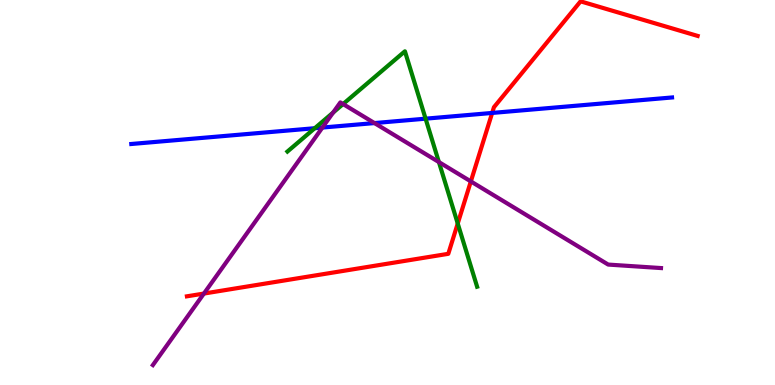[{'lines': ['blue', 'red'], 'intersections': [{'x': 6.35, 'y': 7.07}]}, {'lines': ['green', 'red'], 'intersections': [{'x': 5.91, 'y': 4.19}]}, {'lines': ['purple', 'red'], 'intersections': [{'x': 2.63, 'y': 2.38}, {'x': 6.08, 'y': 5.29}]}, {'lines': ['blue', 'green'], 'intersections': [{'x': 4.06, 'y': 6.67}, {'x': 5.49, 'y': 6.92}]}, {'lines': ['blue', 'purple'], 'intersections': [{'x': 4.16, 'y': 6.69}, {'x': 4.83, 'y': 6.8}]}, {'lines': ['green', 'purple'], 'intersections': [{'x': 4.3, 'y': 7.08}, {'x': 4.43, 'y': 7.3}, {'x': 5.66, 'y': 5.79}]}]